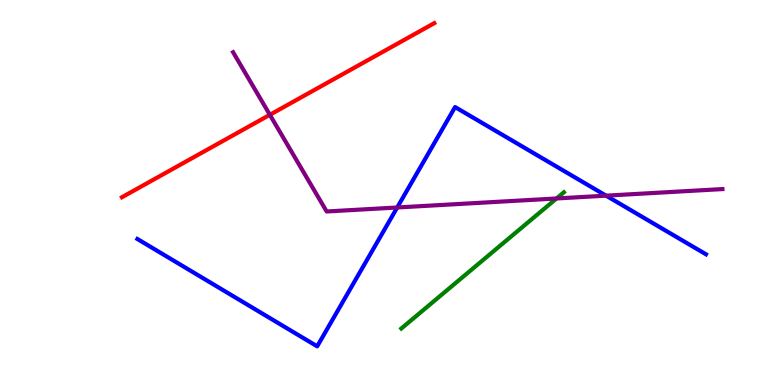[{'lines': ['blue', 'red'], 'intersections': []}, {'lines': ['green', 'red'], 'intersections': []}, {'lines': ['purple', 'red'], 'intersections': [{'x': 3.48, 'y': 7.02}]}, {'lines': ['blue', 'green'], 'intersections': []}, {'lines': ['blue', 'purple'], 'intersections': [{'x': 5.13, 'y': 4.61}, {'x': 7.82, 'y': 4.92}]}, {'lines': ['green', 'purple'], 'intersections': [{'x': 7.18, 'y': 4.85}]}]